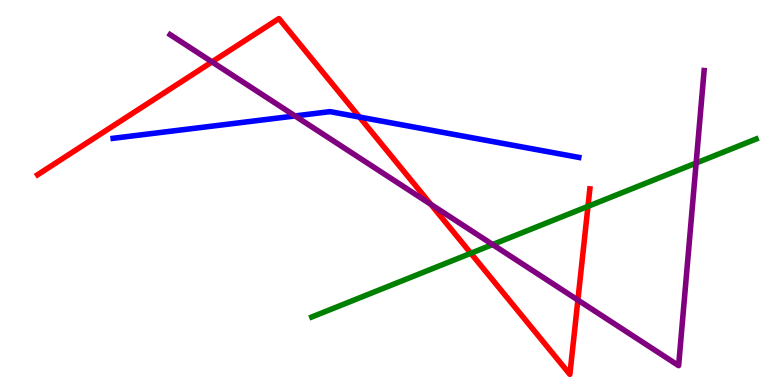[{'lines': ['blue', 'red'], 'intersections': [{'x': 4.64, 'y': 6.96}]}, {'lines': ['green', 'red'], 'intersections': [{'x': 6.08, 'y': 3.42}, {'x': 7.59, 'y': 4.64}]}, {'lines': ['purple', 'red'], 'intersections': [{'x': 2.74, 'y': 8.39}, {'x': 5.56, 'y': 4.69}, {'x': 7.46, 'y': 2.21}]}, {'lines': ['blue', 'green'], 'intersections': []}, {'lines': ['blue', 'purple'], 'intersections': [{'x': 3.81, 'y': 6.99}]}, {'lines': ['green', 'purple'], 'intersections': [{'x': 6.36, 'y': 3.65}, {'x': 8.98, 'y': 5.77}]}]